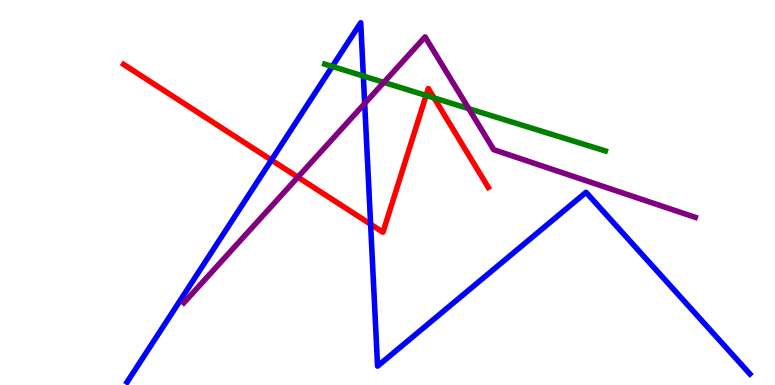[{'lines': ['blue', 'red'], 'intersections': [{'x': 3.5, 'y': 5.84}, {'x': 4.78, 'y': 4.18}]}, {'lines': ['green', 'red'], 'intersections': [{'x': 5.5, 'y': 7.52}, {'x': 5.6, 'y': 7.46}]}, {'lines': ['purple', 'red'], 'intersections': [{'x': 3.84, 'y': 5.4}]}, {'lines': ['blue', 'green'], 'intersections': [{'x': 4.29, 'y': 8.27}, {'x': 4.69, 'y': 8.03}]}, {'lines': ['blue', 'purple'], 'intersections': [{'x': 4.71, 'y': 7.31}]}, {'lines': ['green', 'purple'], 'intersections': [{'x': 4.95, 'y': 7.86}, {'x': 6.05, 'y': 7.18}]}]